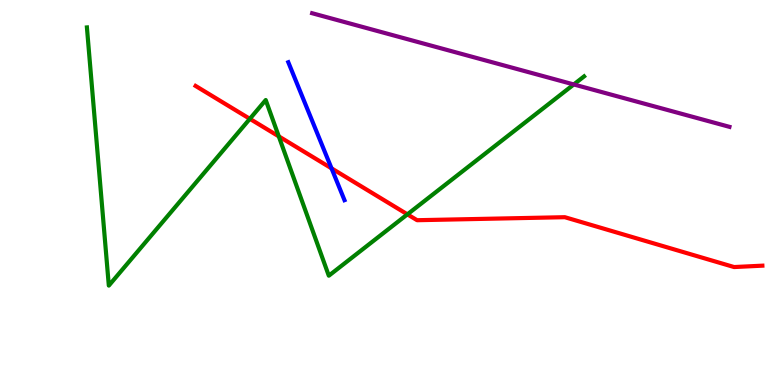[{'lines': ['blue', 'red'], 'intersections': [{'x': 4.28, 'y': 5.63}]}, {'lines': ['green', 'red'], 'intersections': [{'x': 3.22, 'y': 6.91}, {'x': 3.6, 'y': 6.46}, {'x': 5.26, 'y': 4.43}]}, {'lines': ['purple', 'red'], 'intersections': []}, {'lines': ['blue', 'green'], 'intersections': []}, {'lines': ['blue', 'purple'], 'intersections': []}, {'lines': ['green', 'purple'], 'intersections': [{'x': 7.4, 'y': 7.81}]}]